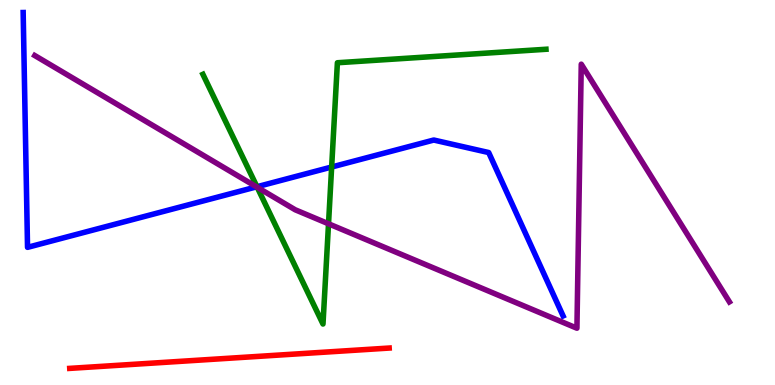[{'lines': ['blue', 'red'], 'intersections': []}, {'lines': ['green', 'red'], 'intersections': []}, {'lines': ['purple', 'red'], 'intersections': []}, {'lines': ['blue', 'green'], 'intersections': [{'x': 3.32, 'y': 5.15}, {'x': 4.28, 'y': 5.66}]}, {'lines': ['blue', 'purple'], 'intersections': [{'x': 3.31, 'y': 5.15}]}, {'lines': ['green', 'purple'], 'intersections': [{'x': 3.32, 'y': 5.14}, {'x': 4.24, 'y': 4.19}]}]